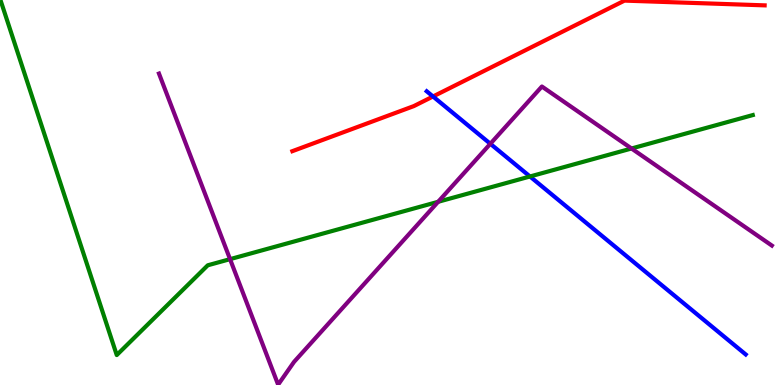[{'lines': ['blue', 'red'], 'intersections': [{'x': 5.59, 'y': 7.49}]}, {'lines': ['green', 'red'], 'intersections': []}, {'lines': ['purple', 'red'], 'intersections': []}, {'lines': ['blue', 'green'], 'intersections': [{'x': 6.84, 'y': 5.42}]}, {'lines': ['blue', 'purple'], 'intersections': [{'x': 6.33, 'y': 6.27}]}, {'lines': ['green', 'purple'], 'intersections': [{'x': 2.97, 'y': 3.27}, {'x': 5.65, 'y': 4.76}, {'x': 8.15, 'y': 6.14}]}]